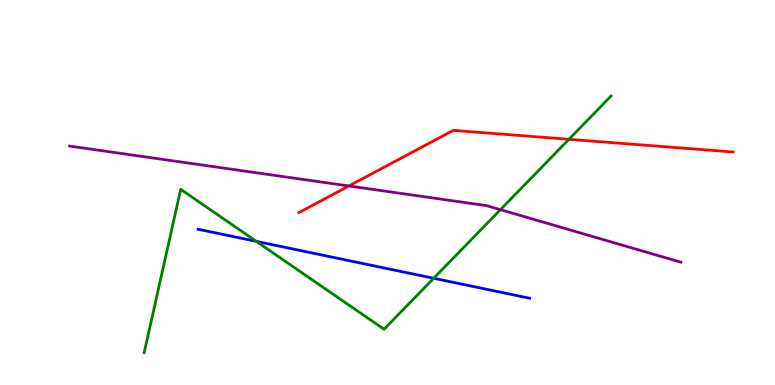[{'lines': ['blue', 'red'], 'intersections': []}, {'lines': ['green', 'red'], 'intersections': [{'x': 7.34, 'y': 6.38}]}, {'lines': ['purple', 'red'], 'intersections': [{'x': 4.5, 'y': 5.17}]}, {'lines': ['blue', 'green'], 'intersections': [{'x': 3.31, 'y': 3.73}, {'x': 5.6, 'y': 2.77}]}, {'lines': ['blue', 'purple'], 'intersections': []}, {'lines': ['green', 'purple'], 'intersections': [{'x': 6.46, 'y': 4.55}]}]